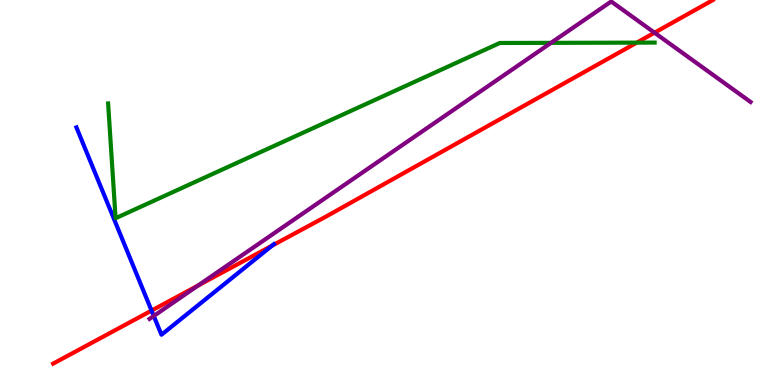[{'lines': ['blue', 'red'], 'intersections': [{'x': 1.96, 'y': 1.93}, {'x': 3.51, 'y': 3.62}]}, {'lines': ['green', 'red'], 'intersections': [{'x': 8.22, 'y': 8.89}]}, {'lines': ['purple', 'red'], 'intersections': [{'x': 2.55, 'y': 2.58}, {'x': 8.45, 'y': 9.15}]}, {'lines': ['blue', 'green'], 'intersections': []}, {'lines': ['blue', 'purple'], 'intersections': [{'x': 1.98, 'y': 1.79}]}, {'lines': ['green', 'purple'], 'intersections': [{'x': 7.11, 'y': 8.89}]}]